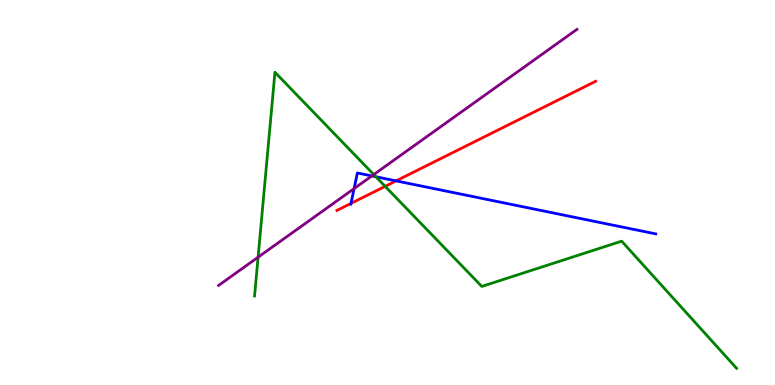[{'lines': ['blue', 'red'], 'intersections': [{'x': 4.53, 'y': 4.72}, {'x': 5.11, 'y': 5.3}]}, {'lines': ['green', 'red'], 'intersections': [{'x': 4.97, 'y': 5.16}]}, {'lines': ['purple', 'red'], 'intersections': []}, {'lines': ['blue', 'green'], 'intersections': [{'x': 4.85, 'y': 5.41}]}, {'lines': ['blue', 'purple'], 'intersections': [{'x': 4.57, 'y': 5.1}, {'x': 4.8, 'y': 5.43}]}, {'lines': ['green', 'purple'], 'intersections': [{'x': 3.33, 'y': 3.32}, {'x': 4.82, 'y': 5.47}]}]